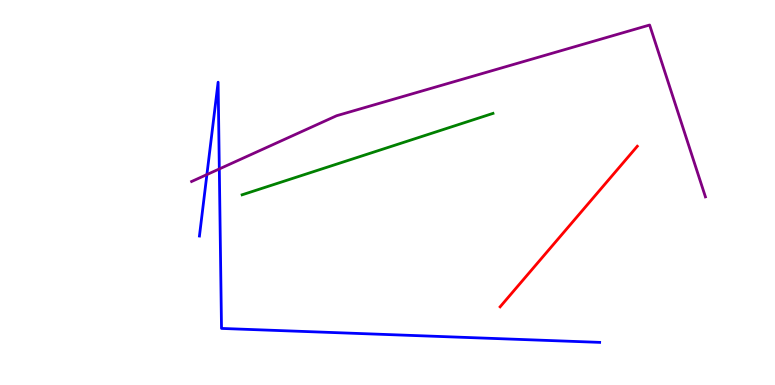[{'lines': ['blue', 'red'], 'intersections': []}, {'lines': ['green', 'red'], 'intersections': []}, {'lines': ['purple', 'red'], 'intersections': []}, {'lines': ['blue', 'green'], 'intersections': []}, {'lines': ['blue', 'purple'], 'intersections': [{'x': 2.67, 'y': 5.47}, {'x': 2.83, 'y': 5.61}]}, {'lines': ['green', 'purple'], 'intersections': []}]